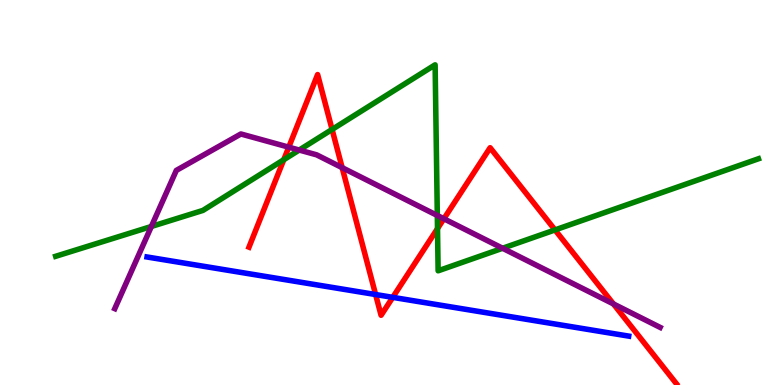[{'lines': ['blue', 'red'], 'intersections': [{'x': 4.85, 'y': 2.35}, {'x': 5.07, 'y': 2.28}]}, {'lines': ['green', 'red'], 'intersections': [{'x': 3.66, 'y': 5.85}, {'x': 4.28, 'y': 6.64}, {'x': 5.65, 'y': 4.06}, {'x': 7.16, 'y': 4.03}]}, {'lines': ['purple', 'red'], 'intersections': [{'x': 3.73, 'y': 6.18}, {'x': 4.41, 'y': 5.65}, {'x': 5.73, 'y': 4.32}, {'x': 7.92, 'y': 2.11}]}, {'lines': ['blue', 'green'], 'intersections': []}, {'lines': ['blue', 'purple'], 'intersections': []}, {'lines': ['green', 'purple'], 'intersections': [{'x': 1.95, 'y': 4.12}, {'x': 3.86, 'y': 6.1}, {'x': 5.64, 'y': 4.4}, {'x': 6.49, 'y': 3.55}]}]